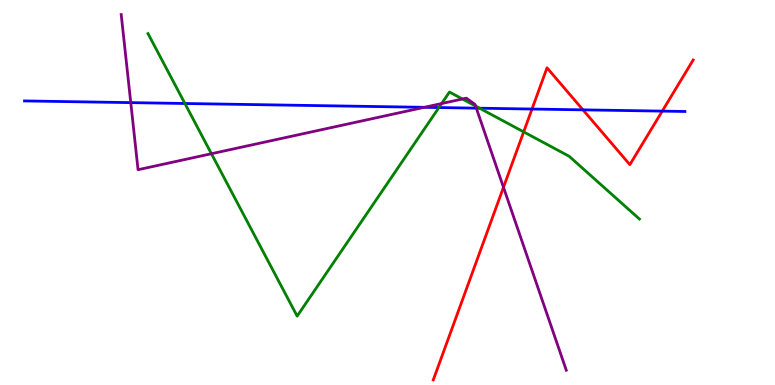[{'lines': ['blue', 'red'], 'intersections': [{'x': 6.86, 'y': 7.17}, {'x': 7.52, 'y': 7.15}, {'x': 8.55, 'y': 7.11}]}, {'lines': ['green', 'red'], 'intersections': [{'x': 6.76, 'y': 6.57}]}, {'lines': ['purple', 'red'], 'intersections': [{'x': 6.5, 'y': 5.14}]}, {'lines': ['blue', 'green'], 'intersections': [{'x': 2.39, 'y': 7.31}, {'x': 5.66, 'y': 7.21}, {'x': 6.19, 'y': 7.19}]}, {'lines': ['blue', 'purple'], 'intersections': [{'x': 1.69, 'y': 7.33}, {'x': 5.47, 'y': 7.21}, {'x': 6.15, 'y': 7.19}]}, {'lines': ['green', 'purple'], 'intersections': [{'x': 2.73, 'y': 6.01}, {'x': 5.7, 'y': 7.31}, {'x': 5.97, 'y': 7.43}, {'x': 6.14, 'y': 7.25}]}]